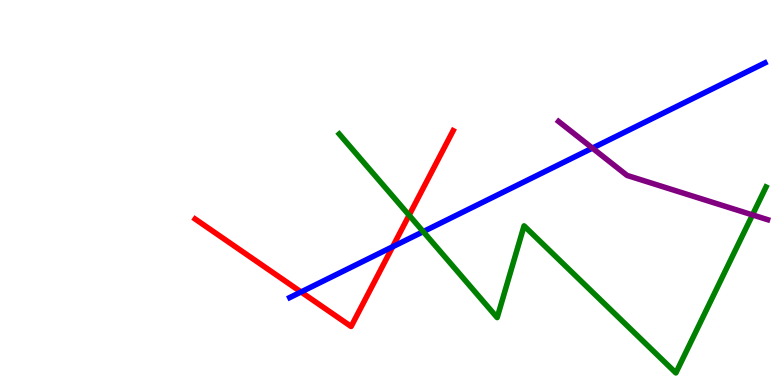[{'lines': ['blue', 'red'], 'intersections': [{'x': 3.88, 'y': 2.42}, {'x': 5.07, 'y': 3.59}]}, {'lines': ['green', 'red'], 'intersections': [{'x': 5.28, 'y': 4.41}]}, {'lines': ['purple', 'red'], 'intersections': []}, {'lines': ['blue', 'green'], 'intersections': [{'x': 5.46, 'y': 3.98}]}, {'lines': ['blue', 'purple'], 'intersections': [{'x': 7.64, 'y': 6.15}]}, {'lines': ['green', 'purple'], 'intersections': [{'x': 9.71, 'y': 4.42}]}]